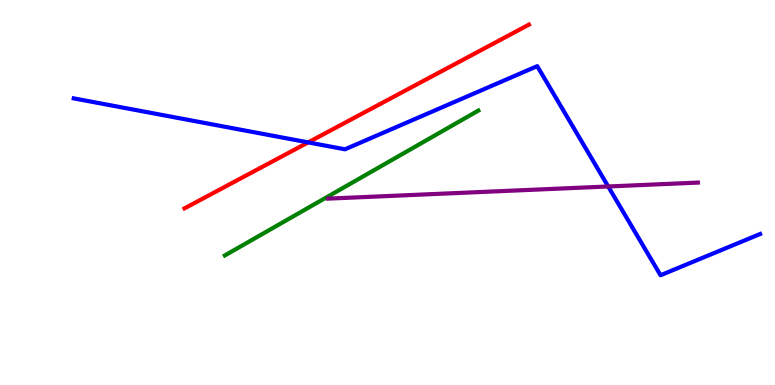[{'lines': ['blue', 'red'], 'intersections': [{'x': 3.98, 'y': 6.3}]}, {'lines': ['green', 'red'], 'intersections': []}, {'lines': ['purple', 'red'], 'intersections': []}, {'lines': ['blue', 'green'], 'intersections': []}, {'lines': ['blue', 'purple'], 'intersections': [{'x': 7.85, 'y': 5.16}]}, {'lines': ['green', 'purple'], 'intersections': []}]